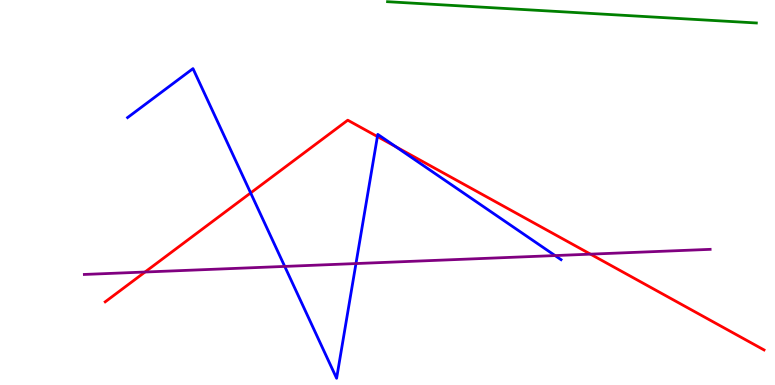[{'lines': ['blue', 'red'], 'intersections': [{'x': 3.23, 'y': 4.99}, {'x': 4.87, 'y': 6.45}, {'x': 5.11, 'y': 6.19}]}, {'lines': ['green', 'red'], 'intersections': []}, {'lines': ['purple', 'red'], 'intersections': [{'x': 1.87, 'y': 2.93}, {'x': 7.62, 'y': 3.4}]}, {'lines': ['blue', 'green'], 'intersections': []}, {'lines': ['blue', 'purple'], 'intersections': [{'x': 3.67, 'y': 3.08}, {'x': 4.59, 'y': 3.15}, {'x': 7.16, 'y': 3.36}]}, {'lines': ['green', 'purple'], 'intersections': []}]